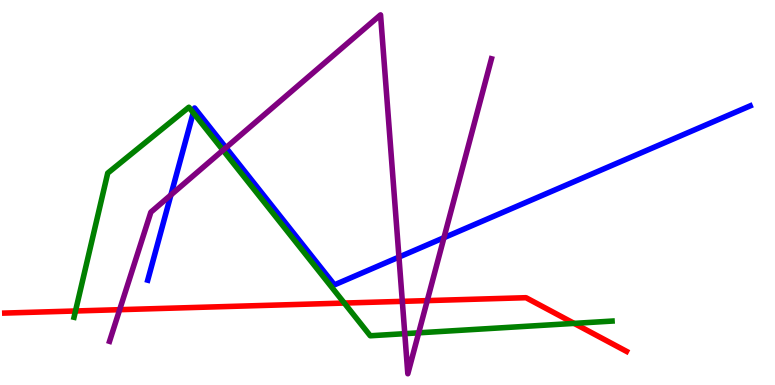[{'lines': ['blue', 'red'], 'intersections': []}, {'lines': ['green', 'red'], 'intersections': [{'x': 0.974, 'y': 1.92}, {'x': 4.44, 'y': 2.13}, {'x': 7.41, 'y': 1.6}]}, {'lines': ['purple', 'red'], 'intersections': [{'x': 1.54, 'y': 1.96}, {'x': 5.19, 'y': 2.17}, {'x': 5.51, 'y': 2.19}]}, {'lines': ['blue', 'green'], 'intersections': [{'x': 2.49, 'y': 7.07}]}, {'lines': ['blue', 'purple'], 'intersections': [{'x': 2.21, 'y': 4.94}, {'x': 2.92, 'y': 6.16}, {'x': 5.15, 'y': 3.32}, {'x': 5.73, 'y': 3.83}]}, {'lines': ['green', 'purple'], 'intersections': [{'x': 2.88, 'y': 6.1}, {'x': 5.22, 'y': 1.33}, {'x': 5.4, 'y': 1.36}]}]